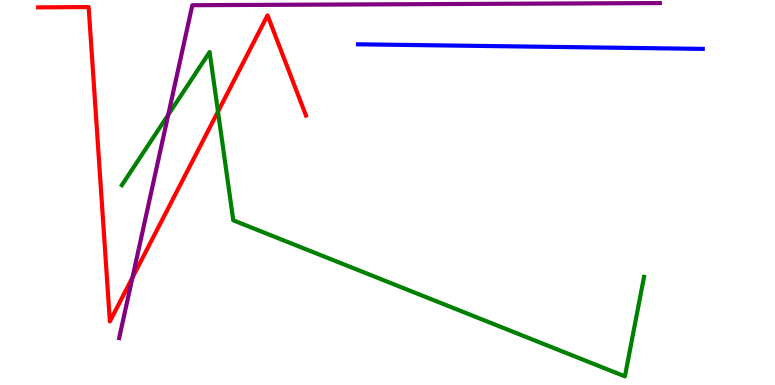[{'lines': ['blue', 'red'], 'intersections': []}, {'lines': ['green', 'red'], 'intersections': [{'x': 2.81, 'y': 7.1}]}, {'lines': ['purple', 'red'], 'intersections': [{'x': 1.71, 'y': 2.79}]}, {'lines': ['blue', 'green'], 'intersections': []}, {'lines': ['blue', 'purple'], 'intersections': []}, {'lines': ['green', 'purple'], 'intersections': [{'x': 2.17, 'y': 7.02}]}]